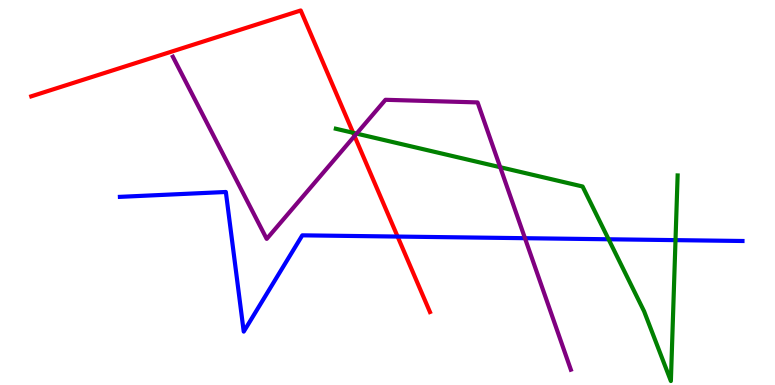[{'lines': ['blue', 'red'], 'intersections': [{'x': 5.13, 'y': 3.86}]}, {'lines': ['green', 'red'], 'intersections': [{'x': 4.56, 'y': 6.55}]}, {'lines': ['purple', 'red'], 'intersections': [{'x': 4.57, 'y': 6.47}]}, {'lines': ['blue', 'green'], 'intersections': [{'x': 7.85, 'y': 3.79}, {'x': 8.72, 'y': 3.76}]}, {'lines': ['blue', 'purple'], 'intersections': [{'x': 6.77, 'y': 3.81}]}, {'lines': ['green', 'purple'], 'intersections': [{'x': 4.6, 'y': 6.53}, {'x': 6.45, 'y': 5.66}]}]